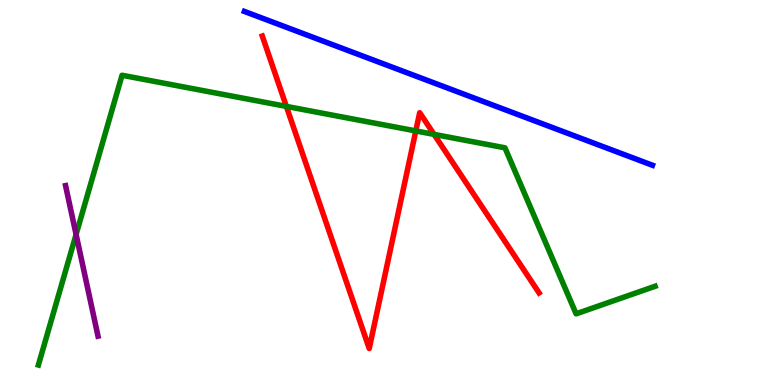[{'lines': ['blue', 'red'], 'intersections': []}, {'lines': ['green', 'red'], 'intersections': [{'x': 3.7, 'y': 7.24}, {'x': 5.37, 'y': 6.6}, {'x': 5.6, 'y': 6.51}]}, {'lines': ['purple', 'red'], 'intersections': []}, {'lines': ['blue', 'green'], 'intersections': []}, {'lines': ['blue', 'purple'], 'intersections': []}, {'lines': ['green', 'purple'], 'intersections': [{'x': 0.982, 'y': 3.91}]}]